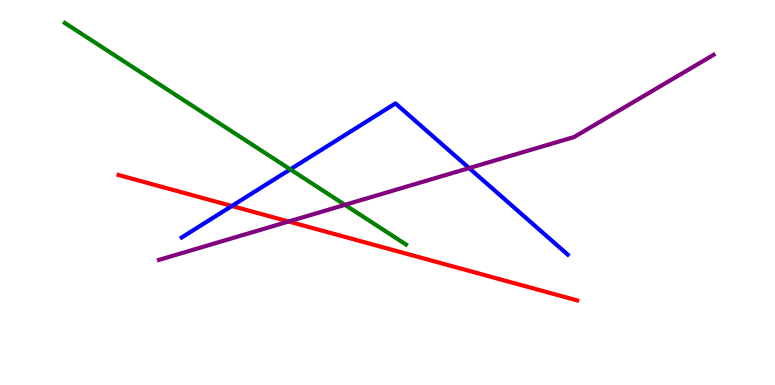[{'lines': ['blue', 'red'], 'intersections': [{'x': 2.99, 'y': 4.65}]}, {'lines': ['green', 'red'], 'intersections': []}, {'lines': ['purple', 'red'], 'intersections': [{'x': 3.72, 'y': 4.25}]}, {'lines': ['blue', 'green'], 'intersections': [{'x': 3.75, 'y': 5.6}]}, {'lines': ['blue', 'purple'], 'intersections': [{'x': 6.05, 'y': 5.63}]}, {'lines': ['green', 'purple'], 'intersections': [{'x': 4.45, 'y': 4.68}]}]